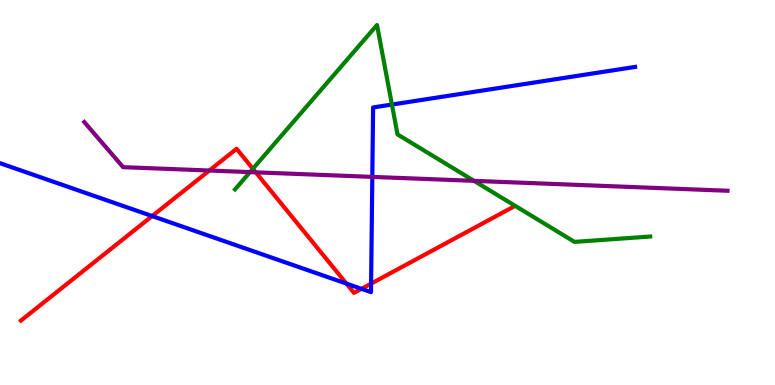[{'lines': ['blue', 'red'], 'intersections': [{'x': 1.96, 'y': 4.39}, {'x': 4.47, 'y': 2.63}, {'x': 4.66, 'y': 2.5}, {'x': 4.79, 'y': 2.63}]}, {'lines': ['green', 'red'], 'intersections': [{'x': 3.26, 'y': 5.62}]}, {'lines': ['purple', 'red'], 'intersections': [{'x': 2.7, 'y': 5.57}, {'x': 3.3, 'y': 5.52}]}, {'lines': ['blue', 'green'], 'intersections': [{'x': 5.06, 'y': 7.28}]}, {'lines': ['blue', 'purple'], 'intersections': [{'x': 4.8, 'y': 5.41}]}, {'lines': ['green', 'purple'], 'intersections': [{'x': 3.23, 'y': 5.53}, {'x': 6.12, 'y': 5.3}]}]